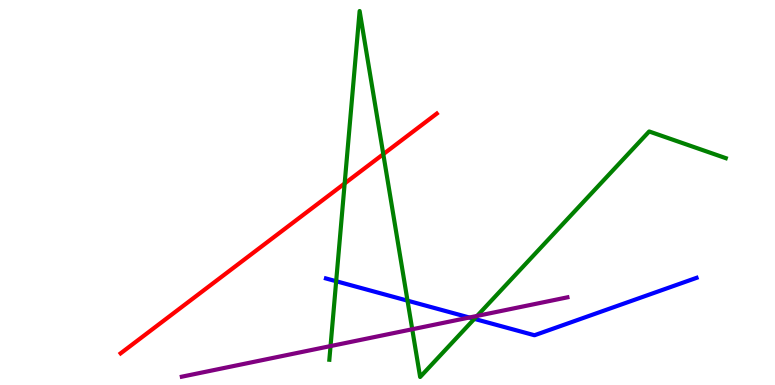[{'lines': ['blue', 'red'], 'intersections': []}, {'lines': ['green', 'red'], 'intersections': [{'x': 4.45, 'y': 5.23}, {'x': 4.95, 'y': 6.0}]}, {'lines': ['purple', 'red'], 'intersections': []}, {'lines': ['blue', 'green'], 'intersections': [{'x': 4.34, 'y': 2.7}, {'x': 5.26, 'y': 2.19}, {'x': 6.12, 'y': 1.72}]}, {'lines': ['blue', 'purple'], 'intersections': [{'x': 6.06, 'y': 1.75}]}, {'lines': ['green', 'purple'], 'intersections': [{'x': 4.27, 'y': 1.01}, {'x': 5.32, 'y': 1.45}, {'x': 6.16, 'y': 1.79}]}]